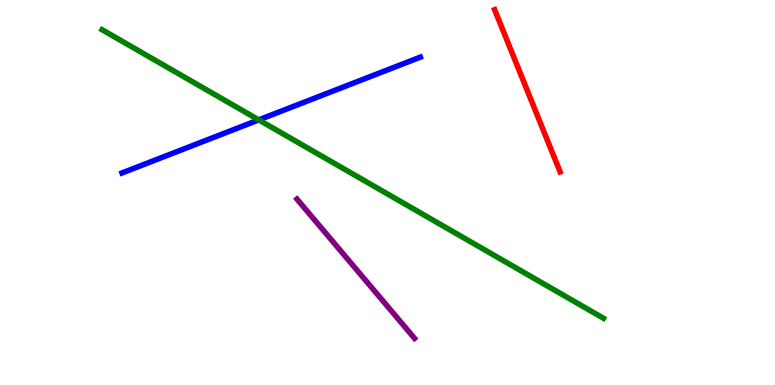[{'lines': ['blue', 'red'], 'intersections': []}, {'lines': ['green', 'red'], 'intersections': []}, {'lines': ['purple', 'red'], 'intersections': []}, {'lines': ['blue', 'green'], 'intersections': [{'x': 3.34, 'y': 6.89}]}, {'lines': ['blue', 'purple'], 'intersections': []}, {'lines': ['green', 'purple'], 'intersections': []}]